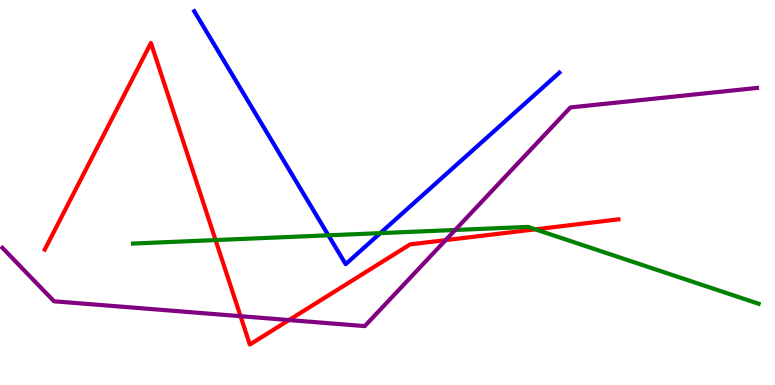[{'lines': ['blue', 'red'], 'intersections': []}, {'lines': ['green', 'red'], 'intersections': [{'x': 2.78, 'y': 3.76}, {'x': 6.91, 'y': 4.04}]}, {'lines': ['purple', 'red'], 'intersections': [{'x': 3.1, 'y': 1.79}, {'x': 3.73, 'y': 1.69}, {'x': 5.75, 'y': 3.76}]}, {'lines': ['blue', 'green'], 'intersections': [{'x': 4.24, 'y': 3.89}, {'x': 4.91, 'y': 3.94}]}, {'lines': ['blue', 'purple'], 'intersections': []}, {'lines': ['green', 'purple'], 'intersections': [{'x': 5.87, 'y': 4.03}]}]